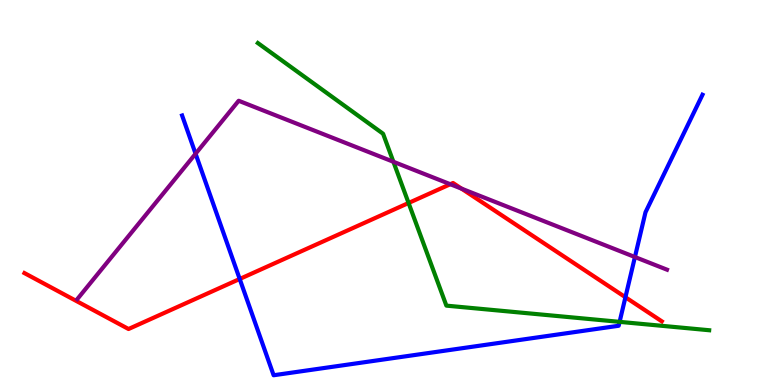[{'lines': ['blue', 'red'], 'intersections': [{'x': 3.09, 'y': 2.75}, {'x': 8.07, 'y': 2.28}]}, {'lines': ['green', 'red'], 'intersections': [{'x': 5.27, 'y': 4.73}]}, {'lines': ['purple', 'red'], 'intersections': [{'x': 5.81, 'y': 5.22}, {'x': 5.96, 'y': 5.1}]}, {'lines': ['blue', 'green'], 'intersections': [{'x': 7.99, 'y': 1.64}]}, {'lines': ['blue', 'purple'], 'intersections': [{'x': 2.52, 'y': 6.01}, {'x': 8.19, 'y': 3.32}]}, {'lines': ['green', 'purple'], 'intersections': [{'x': 5.08, 'y': 5.8}]}]